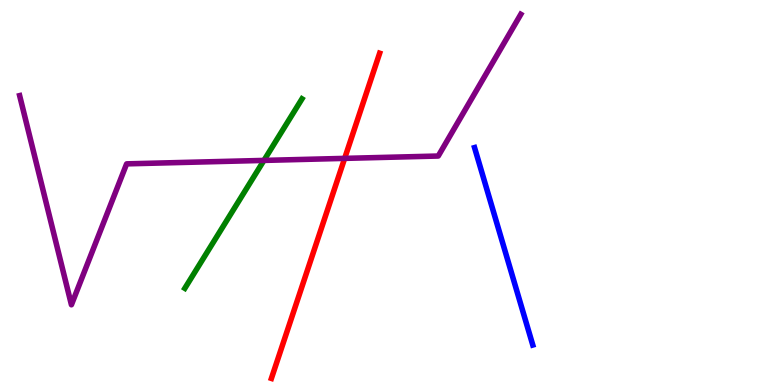[{'lines': ['blue', 'red'], 'intersections': []}, {'lines': ['green', 'red'], 'intersections': []}, {'lines': ['purple', 'red'], 'intersections': [{'x': 4.45, 'y': 5.89}]}, {'lines': ['blue', 'green'], 'intersections': []}, {'lines': ['blue', 'purple'], 'intersections': []}, {'lines': ['green', 'purple'], 'intersections': [{'x': 3.41, 'y': 5.83}]}]